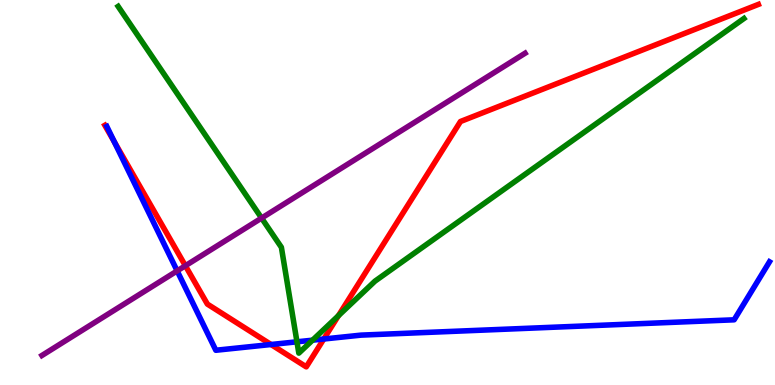[{'lines': ['blue', 'red'], 'intersections': [{'x': 1.47, 'y': 6.32}, {'x': 3.5, 'y': 1.05}, {'x': 4.18, 'y': 1.19}]}, {'lines': ['green', 'red'], 'intersections': [{'x': 4.37, 'y': 1.8}]}, {'lines': ['purple', 'red'], 'intersections': [{'x': 2.39, 'y': 3.1}]}, {'lines': ['blue', 'green'], 'intersections': [{'x': 3.83, 'y': 1.12}, {'x': 4.03, 'y': 1.16}]}, {'lines': ['blue', 'purple'], 'intersections': [{'x': 2.29, 'y': 2.96}]}, {'lines': ['green', 'purple'], 'intersections': [{'x': 3.38, 'y': 4.34}]}]